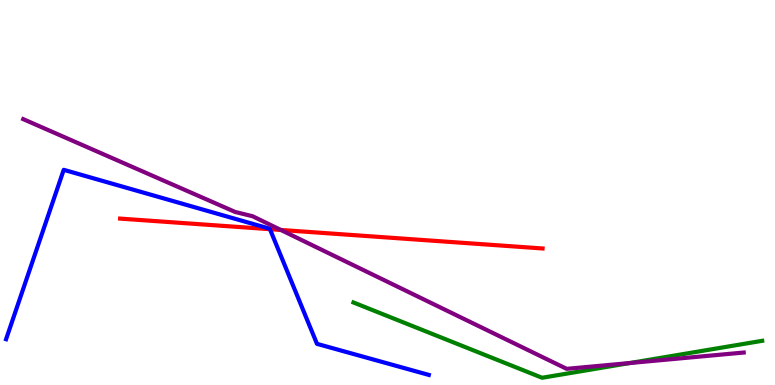[{'lines': ['blue', 'red'], 'intersections': [{'x': 3.48, 'y': 4.05}]}, {'lines': ['green', 'red'], 'intersections': []}, {'lines': ['purple', 'red'], 'intersections': [{'x': 3.62, 'y': 4.03}]}, {'lines': ['blue', 'green'], 'intersections': []}, {'lines': ['blue', 'purple'], 'intersections': []}, {'lines': ['green', 'purple'], 'intersections': [{'x': 8.13, 'y': 0.571}]}]